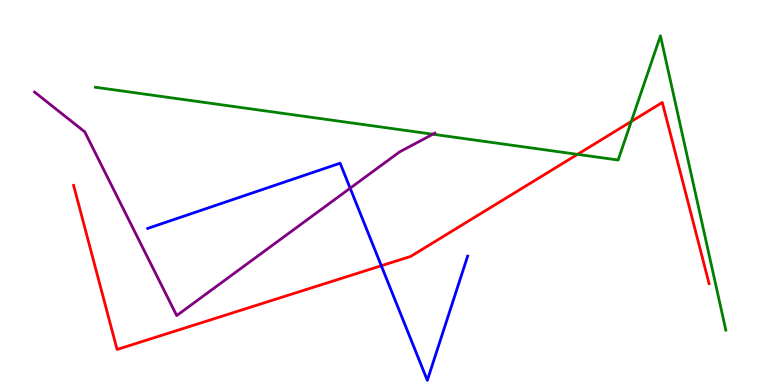[{'lines': ['blue', 'red'], 'intersections': [{'x': 4.92, 'y': 3.1}]}, {'lines': ['green', 'red'], 'intersections': [{'x': 7.45, 'y': 5.99}, {'x': 8.15, 'y': 6.84}]}, {'lines': ['purple', 'red'], 'intersections': []}, {'lines': ['blue', 'green'], 'intersections': []}, {'lines': ['blue', 'purple'], 'intersections': [{'x': 4.52, 'y': 5.11}]}, {'lines': ['green', 'purple'], 'intersections': [{'x': 5.58, 'y': 6.51}]}]